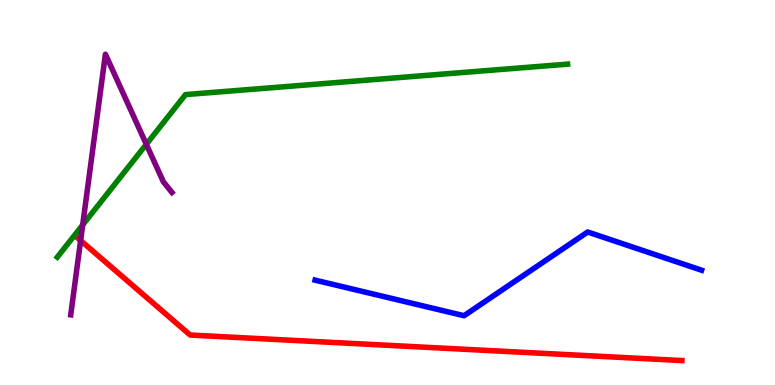[{'lines': ['blue', 'red'], 'intersections': []}, {'lines': ['green', 'red'], 'intersections': []}, {'lines': ['purple', 'red'], 'intersections': [{'x': 1.04, 'y': 3.75}]}, {'lines': ['blue', 'green'], 'intersections': []}, {'lines': ['blue', 'purple'], 'intersections': []}, {'lines': ['green', 'purple'], 'intersections': [{'x': 1.07, 'y': 4.16}, {'x': 1.89, 'y': 6.25}]}]